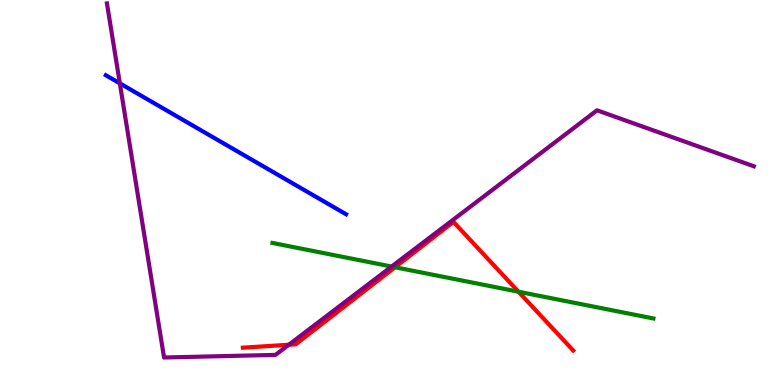[{'lines': ['blue', 'red'], 'intersections': []}, {'lines': ['green', 'red'], 'intersections': [{'x': 5.1, 'y': 3.06}, {'x': 6.69, 'y': 2.42}]}, {'lines': ['purple', 'red'], 'intersections': [{'x': 3.73, 'y': 1.05}]}, {'lines': ['blue', 'green'], 'intersections': []}, {'lines': ['blue', 'purple'], 'intersections': [{'x': 1.55, 'y': 7.84}]}, {'lines': ['green', 'purple'], 'intersections': [{'x': 5.05, 'y': 3.08}]}]